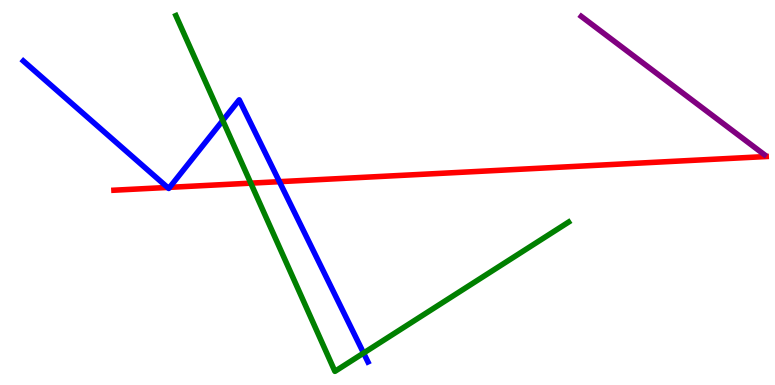[{'lines': ['blue', 'red'], 'intersections': [{'x': 2.16, 'y': 5.13}, {'x': 2.19, 'y': 5.13}, {'x': 3.61, 'y': 5.28}]}, {'lines': ['green', 'red'], 'intersections': [{'x': 3.24, 'y': 5.24}]}, {'lines': ['purple', 'red'], 'intersections': []}, {'lines': ['blue', 'green'], 'intersections': [{'x': 2.87, 'y': 6.87}, {'x': 4.69, 'y': 0.83}]}, {'lines': ['blue', 'purple'], 'intersections': []}, {'lines': ['green', 'purple'], 'intersections': []}]